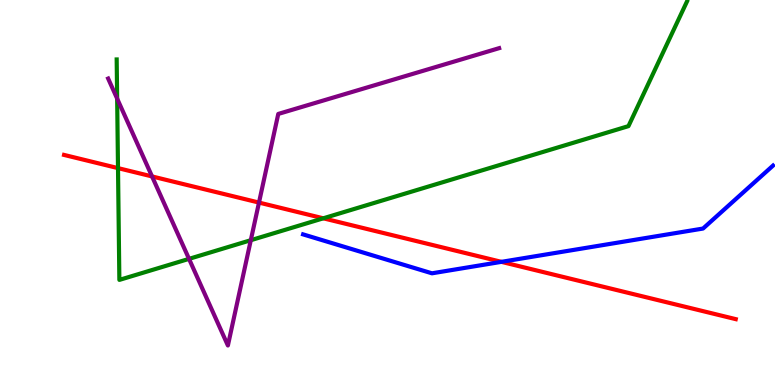[{'lines': ['blue', 'red'], 'intersections': [{'x': 6.47, 'y': 3.2}]}, {'lines': ['green', 'red'], 'intersections': [{'x': 1.52, 'y': 5.63}, {'x': 4.17, 'y': 4.33}]}, {'lines': ['purple', 'red'], 'intersections': [{'x': 1.96, 'y': 5.42}, {'x': 3.34, 'y': 4.74}]}, {'lines': ['blue', 'green'], 'intersections': []}, {'lines': ['blue', 'purple'], 'intersections': []}, {'lines': ['green', 'purple'], 'intersections': [{'x': 1.51, 'y': 7.44}, {'x': 2.44, 'y': 3.28}, {'x': 3.24, 'y': 3.76}]}]